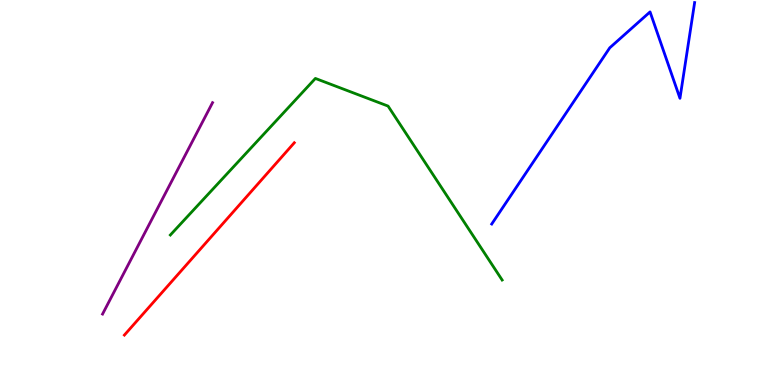[{'lines': ['blue', 'red'], 'intersections': []}, {'lines': ['green', 'red'], 'intersections': []}, {'lines': ['purple', 'red'], 'intersections': []}, {'lines': ['blue', 'green'], 'intersections': []}, {'lines': ['blue', 'purple'], 'intersections': []}, {'lines': ['green', 'purple'], 'intersections': []}]